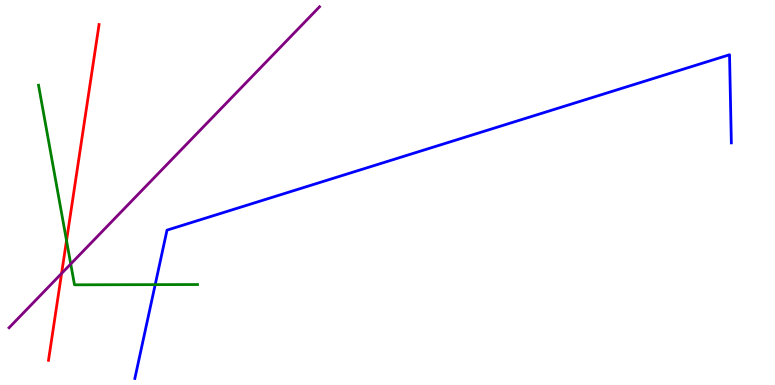[{'lines': ['blue', 'red'], 'intersections': []}, {'lines': ['green', 'red'], 'intersections': [{'x': 0.858, 'y': 3.75}]}, {'lines': ['purple', 'red'], 'intersections': [{'x': 0.795, 'y': 2.9}]}, {'lines': ['blue', 'green'], 'intersections': [{'x': 2.0, 'y': 2.61}]}, {'lines': ['blue', 'purple'], 'intersections': []}, {'lines': ['green', 'purple'], 'intersections': [{'x': 0.913, 'y': 3.14}]}]